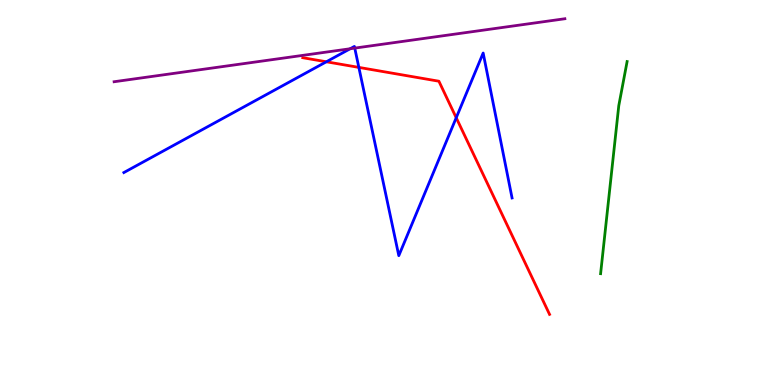[{'lines': ['blue', 'red'], 'intersections': [{'x': 4.21, 'y': 8.4}, {'x': 4.63, 'y': 8.25}, {'x': 5.89, 'y': 6.94}]}, {'lines': ['green', 'red'], 'intersections': []}, {'lines': ['purple', 'red'], 'intersections': []}, {'lines': ['blue', 'green'], 'intersections': []}, {'lines': ['blue', 'purple'], 'intersections': [{'x': 4.52, 'y': 8.73}, {'x': 4.58, 'y': 8.75}]}, {'lines': ['green', 'purple'], 'intersections': []}]